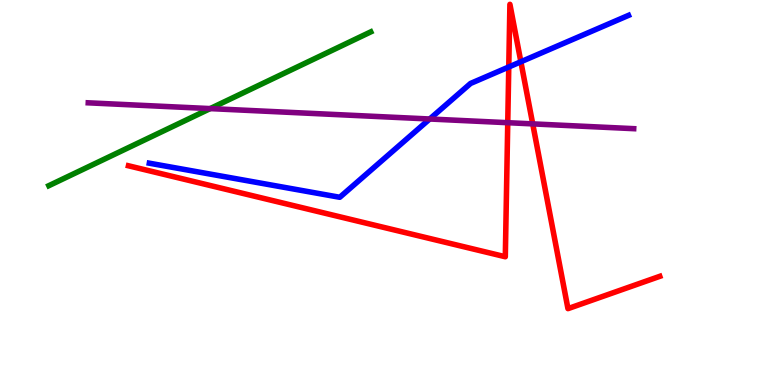[{'lines': ['blue', 'red'], 'intersections': [{'x': 6.56, 'y': 8.26}, {'x': 6.72, 'y': 8.4}]}, {'lines': ['green', 'red'], 'intersections': []}, {'lines': ['purple', 'red'], 'intersections': [{'x': 6.55, 'y': 6.81}, {'x': 6.87, 'y': 6.78}]}, {'lines': ['blue', 'green'], 'intersections': []}, {'lines': ['blue', 'purple'], 'intersections': [{'x': 5.54, 'y': 6.91}]}, {'lines': ['green', 'purple'], 'intersections': [{'x': 2.71, 'y': 7.18}]}]